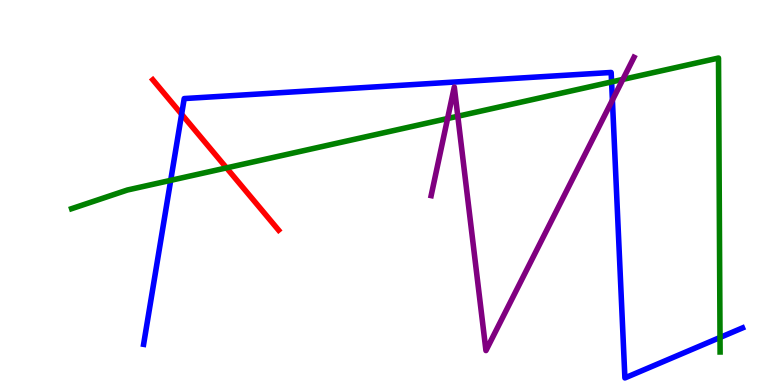[{'lines': ['blue', 'red'], 'intersections': [{'x': 2.34, 'y': 7.03}]}, {'lines': ['green', 'red'], 'intersections': [{'x': 2.92, 'y': 5.64}]}, {'lines': ['purple', 'red'], 'intersections': []}, {'lines': ['blue', 'green'], 'intersections': [{'x': 2.2, 'y': 5.32}, {'x': 7.89, 'y': 7.87}, {'x': 9.29, 'y': 1.23}]}, {'lines': ['blue', 'purple'], 'intersections': [{'x': 7.9, 'y': 7.4}]}, {'lines': ['green', 'purple'], 'intersections': [{'x': 5.78, 'y': 6.92}, {'x': 5.91, 'y': 6.98}, {'x': 8.04, 'y': 7.94}]}]